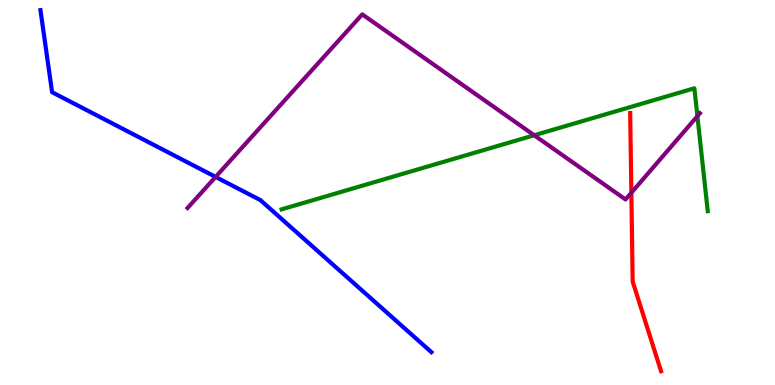[{'lines': ['blue', 'red'], 'intersections': []}, {'lines': ['green', 'red'], 'intersections': []}, {'lines': ['purple', 'red'], 'intersections': [{'x': 8.15, 'y': 4.99}]}, {'lines': ['blue', 'green'], 'intersections': []}, {'lines': ['blue', 'purple'], 'intersections': [{'x': 2.78, 'y': 5.4}]}, {'lines': ['green', 'purple'], 'intersections': [{'x': 6.89, 'y': 6.49}, {'x': 9.0, 'y': 6.98}]}]